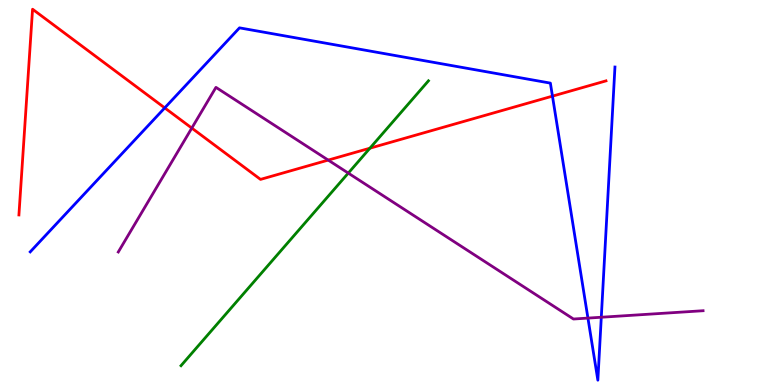[{'lines': ['blue', 'red'], 'intersections': [{'x': 2.13, 'y': 7.2}, {'x': 7.13, 'y': 7.5}]}, {'lines': ['green', 'red'], 'intersections': [{'x': 4.77, 'y': 6.15}]}, {'lines': ['purple', 'red'], 'intersections': [{'x': 2.47, 'y': 6.67}, {'x': 4.23, 'y': 5.84}]}, {'lines': ['blue', 'green'], 'intersections': []}, {'lines': ['blue', 'purple'], 'intersections': [{'x': 7.59, 'y': 1.74}, {'x': 7.76, 'y': 1.76}]}, {'lines': ['green', 'purple'], 'intersections': [{'x': 4.49, 'y': 5.5}]}]